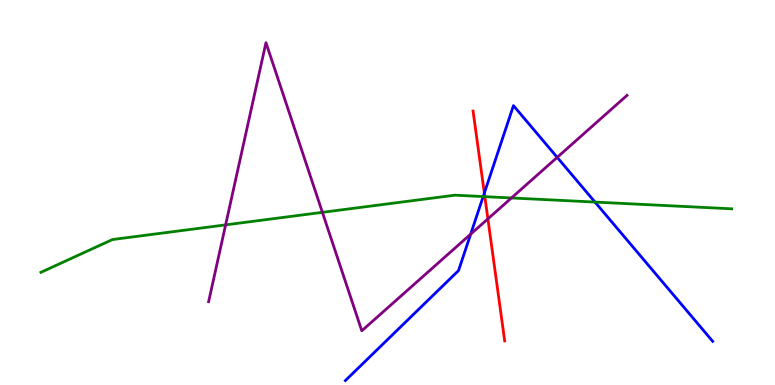[{'lines': ['blue', 'red'], 'intersections': [{'x': 6.25, 'y': 4.99}]}, {'lines': ['green', 'red'], 'intersections': [{'x': 6.26, 'y': 4.89}]}, {'lines': ['purple', 'red'], 'intersections': [{'x': 6.3, 'y': 4.32}]}, {'lines': ['blue', 'green'], 'intersections': [{'x': 6.23, 'y': 4.89}, {'x': 7.68, 'y': 4.75}]}, {'lines': ['blue', 'purple'], 'intersections': [{'x': 6.07, 'y': 3.92}, {'x': 7.19, 'y': 5.91}]}, {'lines': ['green', 'purple'], 'intersections': [{'x': 2.91, 'y': 4.16}, {'x': 4.16, 'y': 4.48}, {'x': 6.6, 'y': 4.86}]}]